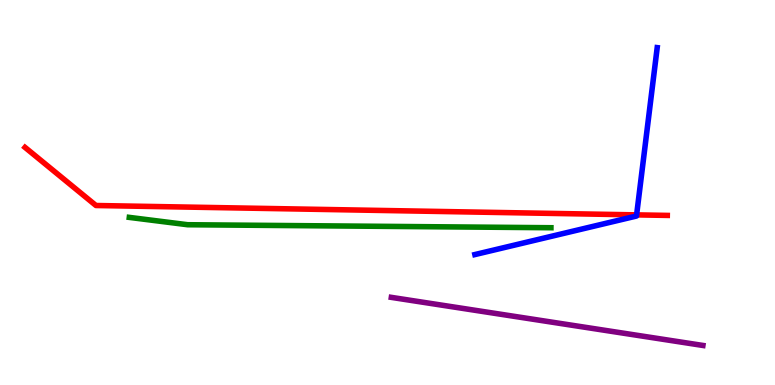[{'lines': ['blue', 'red'], 'intersections': [{'x': 8.21, 'y': 4.42}]}, {'lines': ['green', 'red'], 'intersections': []}, {'lines': ['purple', 'red'], 'intersections': []}, {'lines': ['blue', 'green'], 'intersections': []}, {'lines': ['blue', 'purple'], 'intersections': []}, {'lines': ['green', 'purple'], 'intersections': []}]